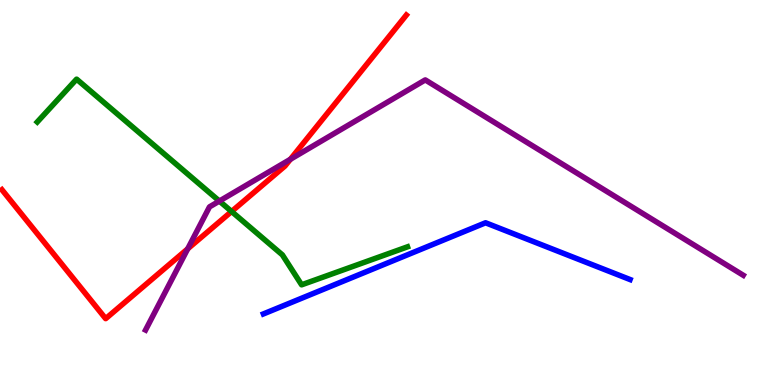[{'lines': ['blue', 'red'], 'intersections': []}, {'lines': ['green', 'red'], 'intersections': [{'x': 2.99, 'y': 4.51}]}, {'lines': ['purple', 'red'], 'intersections': [{'x': 2.42, 'y': 3.54}, {'x': 3.75, 'y': 5.86}]}, {'lines': ['blue', 'green'], 'intersections': []}, {'lines': ['blue', 'purple'], 'intersections': []}, {'lines': ['green', 'purple'], 'intersections': [{'x': 2.83, 'y': 4.78}]}]